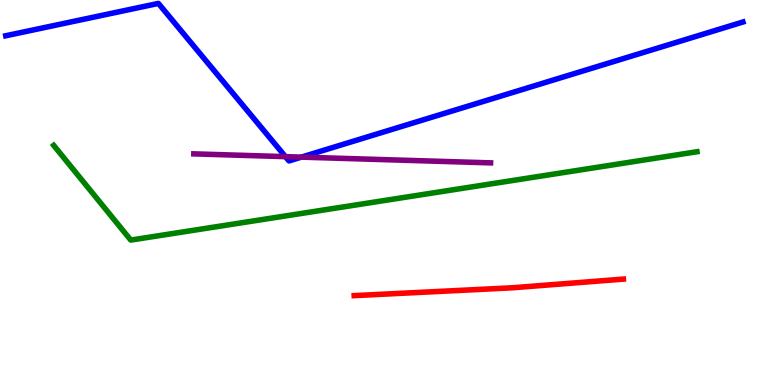[{'lines': ['blue', 'red'], 'intersections': []}, {'lines': ['green', 'red'], 'intersections': []}, {'lines': ['purple', 'red'], 'intersections': []}, {'lines': ['blue', 'green'], 'intersections': []}, {'lines': ['blue', 'purple'], 'intersections': [{'x': 3.68, 'y': 5.93}, {'x': 3.89, 'y': 5.92}]}, {'lines': ['green', 'purple'], 'intersections': []}]